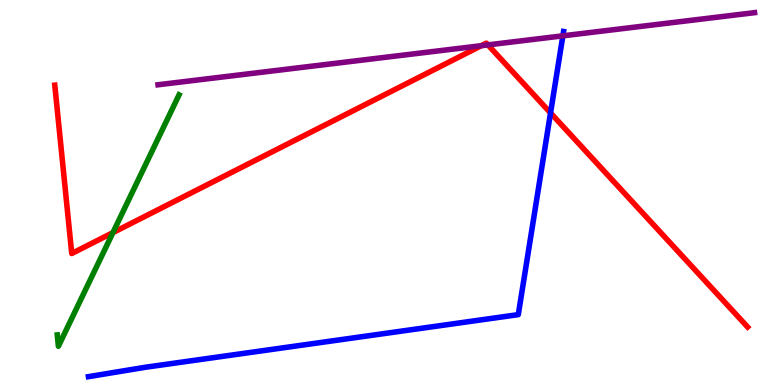[{'lines': ['blue', 'red'], 'intersections': [{'x': 7.1, 'y': 7.07}]}, {'lines': ['green', 'red'], 'intersections': [{'x': 1.46, 'y': 3.96}]}, {'lines': ['purple', 'red'], 'intersections': [{'x': 6.21, 'y': 8.81}, {'x': 6.3, 'y': 8.83}]}, {'lines': ['blue', 'green'], 'intersections': []}, {'lines': ['blue', 'purple'], 'intersections': [{'x': 7.26, 'y': 9.07}]}, {'lines': ['green', 'purple'], 'intersections': []}]